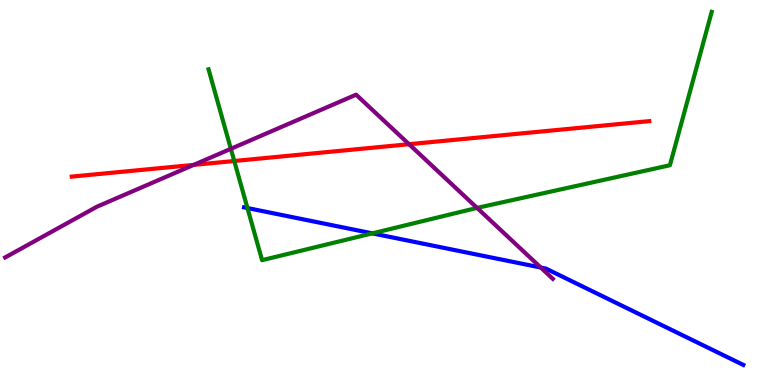[{'lines': ['blue', 'red'], 'intersections': []}, {'lines': ['green', 'red'], 'intersections': [{'x': 3.02, 'y': 5.82}]}, {'lines': ['purple', 'red'], 'intersections': [{'x': 2.5, 'y': 5.72}, {'x': 5.28, 'y': 6.25}]}, {'lines': ['blue', 'green'], 'intersections': [{'x': 3.19, 'y': 4.6}, {'x': 4.8, 'y': 3.94}]}, {'lines': ['blue', 'purple'], 'intersections': [{'x': 6.98, 'y': 3.05}]}, {'lines': ['green', 'purple'], 'intersections': [{'x': 2.98, 'y': 6.13}, {'x': 6.16, 'y': 4.6}]}]